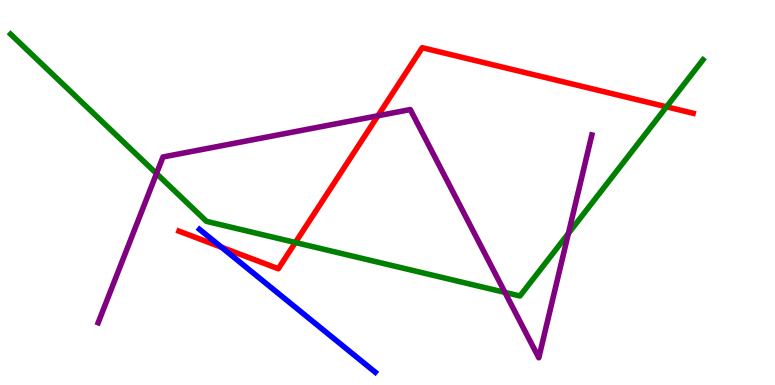[{'lines': ['blue', 'red'], 'intersections': [{'x': 2.86, 'y': 3.58}]}, {'lines': ['green', 'red'], 'intersections': [{'x': 3.81, 'y': 3.7}, {'x': 8.6, 'y': 7.23}]}, {'lines': ['purple', 'red'], 'intersections': [{'x': 4.88, 'y': 6.99}]}, {'lines': ['blue', 'green'], 'intersections': []}, {'lines': ['blue', 'purple'], 'intersections': []}, {'lines': ['green', 'purple'], 'intersections': [{'x': 2.02, 'y': 5.49}, {'x': 6.52, 'y': 2.4}, {'x': 7.33, 'y': 3.94}]}]